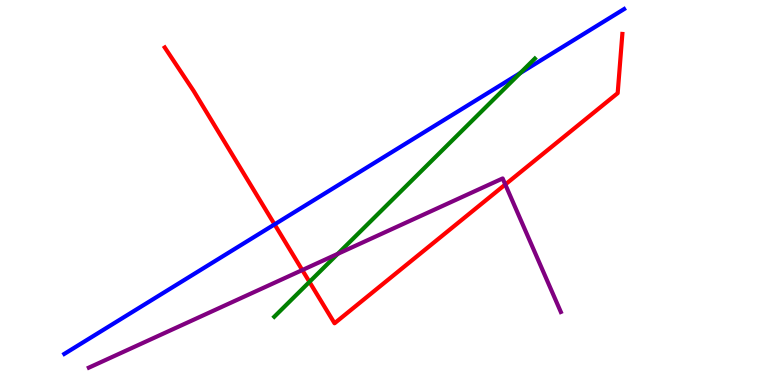[{'lines': ['blue', 'red'], 'intersections': [{'x': 3.54, 'y': 4.17}]}, {'lines': ['green', 'red'], 'intersections': [{'x': 3.99, 'y': 2.68}]}, {'lines': ['purple', 'red'], 'intersections': [{'x': 3.9, 'y': 2.99}, {'x': 6.52, 'y': 5.21}]}, {'lines': ['blue', 'green'], 'intersections': [{'x': 6.71, 'y': 8.1}]}, {'lines': ['blue', 'purple'], 'intersections': []}, {'lines': ['green', 'purple'], 'intersections': [{'x': 4.36, 'y': 3.41}]}]